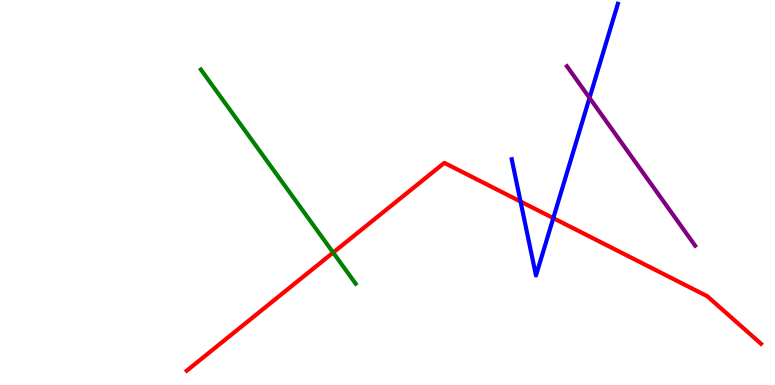[{'lines': ['blue', 'red'], 'intersections': [{'x': 6.72, 'y': 4.77}, {'x': 7.14, 'y': 4.33}]}, {'lines': ['green', 'red'], 'intersections': [{'x': 4.3, 'y': 3.44}]}, {'lines': ['purple', 'red'], 'intersections': []}, {'lines': ['blue', 'green'], 'intersections': []}, {'lines': ['blue', 'purple'], 'intersections': [{'x': 7.61, 'y': 7.46}]}, {'lines': ['green', 'purple'], 'intersections': []}]